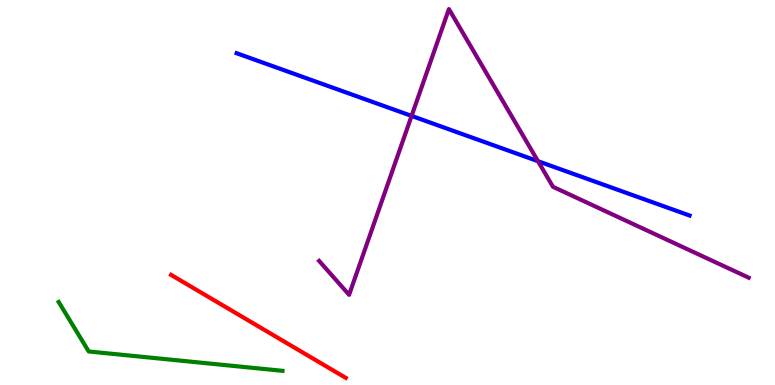[{'lines': ['blue', 'red'], 'intersections': []}, {'lines': ['green', 'red'], 'intersections': []}, {'lines': ['purple', 'red'], 'intersections': []}, {'lines': ['blue', 'green'], 'intersections': []}, {'lines': ['blue', 'purple'], 'intersections': [{'x': 5.31, 'y': 6.99}, {'x': 6.94, 'y': 5.81}]}, {'lines': ['green', 'purple'], 'intersections': []}]